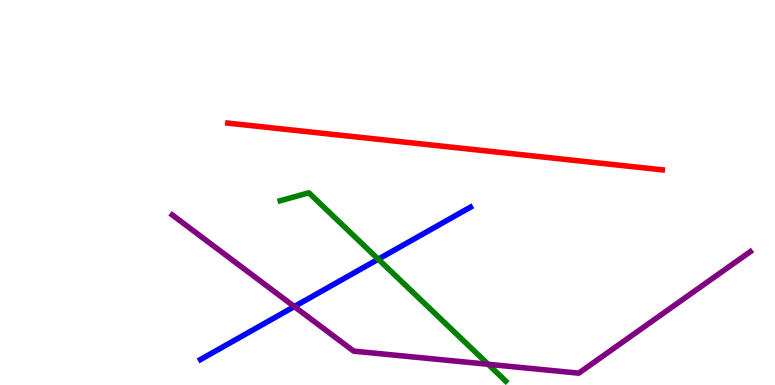[{'lines': ['blue', 'red'], 'intersections': []}, {'lines': ['green', 'red'], 'intersections': []}, {'lines': ['purple', 'red'], 'intersections': []}, {'lines': ['blue', 'green'], 'intersections': [{'x': 4.88, 'y': 3.27}]}, {'lines': ['blue', 'purple'], 'intersections': [{'x': 3.8, 'y': 2.04}]}, {'lines': ['green', 'purple'], 'intersections': [{'x': 6.3, 'y': 0.538}]}]